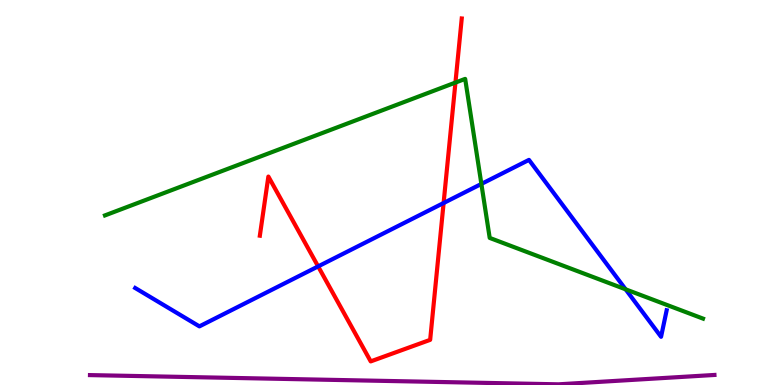[{'lines': ['blue', 'red'], 'intersections': [{'x': 4.1, 'y': 3.08}, {'x': 5.72, 'y': 4.73}]}, {'lines': ['green', 'red'], 'intersections': [{'x': 5.88, 'y': 7.86}]}, {'lines': ['purple', 'red'], 'intersections': []}, {'lines': ['blue', 'green'], 'intersections': [{'x': 6.21, 'y': 5.22}, {'x': 8.07, 'y': 2.49}]}, {'lines': ['blue', 'purple'], 'intersections': []}, {'lines': ['green', 'purple'], 'intersections': []}]